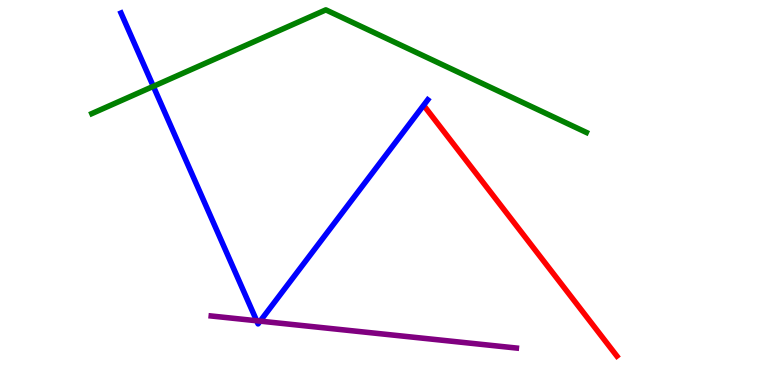[{'lines': ['blue', 'red'], 'intersections': []}, {'lines': ['green', 'red'], 'intersections': []}, {'lines': ['purple', 'red'], 'intersections': []}, {'lines': ['blue', 'green'], 'intersections': [{'x': 1.98, 'y': 7.76}]}, {'lines': ['blue', 'purple'], 'intersections': [{'x': 3.31, 'y': 1.67}, {'x': 3.36, 'y': 1.66}]}, {'lines': ['green', 'purple'], 'intersections': []}]